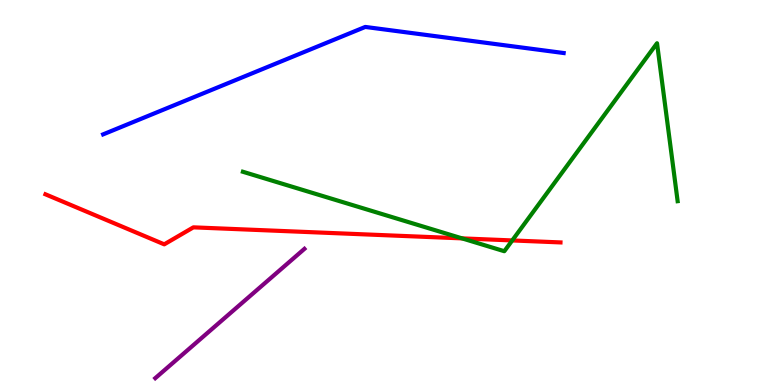[{'lines': ['blue', 'red'], 'intersections': []}, {'lines': ['green', 'red'], 'intersections': [{'x': 5.96, 'y': 3.81}, {'x': 6.61, 'y': 3.75}]}, {'lines': ['purple', 'red'], 'intersections': []}, {'lines': ['blue', 'green'], 'intersections': []}, {'lines': ['blue', 'purple'], 'intersections': []}, {'lines': ['green', 'purple'], 'intersections': []}]